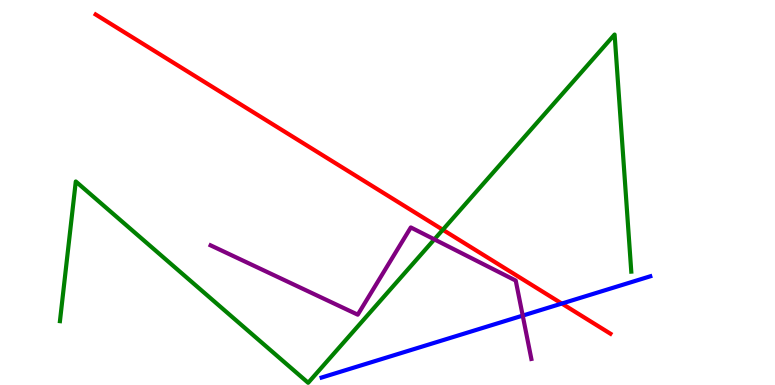[{'lines': ['blue', 'red'], 'intersections': [{'x': 7.25, 'y': 2.12}]}, {'lines': ['green', 'red'], 'intersections': [{'x': 5.71, 'y': 4.03}]}, {'lines': ['purple', 'red'], 'intersections': []}, {'lines': ['blue', 'green'], 'intersections': []}, {'lines': ['blue', 'purple'], 'intersections': [{'x': 6.74, 'y': 1.8}]}, {'lines': ['green', 'purple'], 'intersections': [{'x': 5.6, 'y': 3.78}]}]